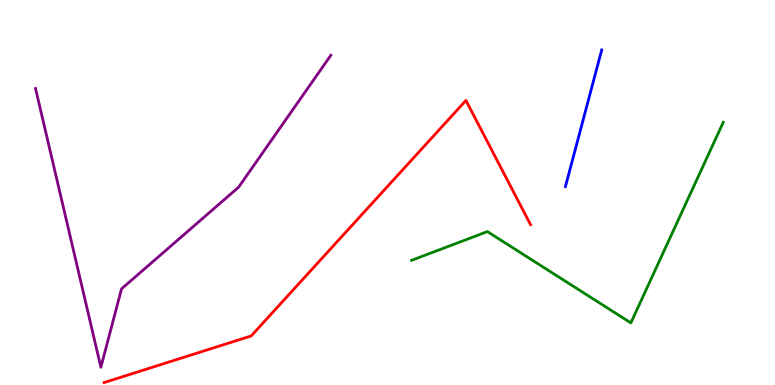[{'lines': ['blue', 'red'], 'intersections': []}, {'lines': ['green', 'red'], 'intersections': []}, {'lines': ['purple', 'red'], 'intersections': []}, {'lines': ['blue', 'green'], 'intersections': []}, {'lines': ['blue', 'purple'], 'intersections': []}, {'lines': ['green', 'purple'], 'intersections': []}]